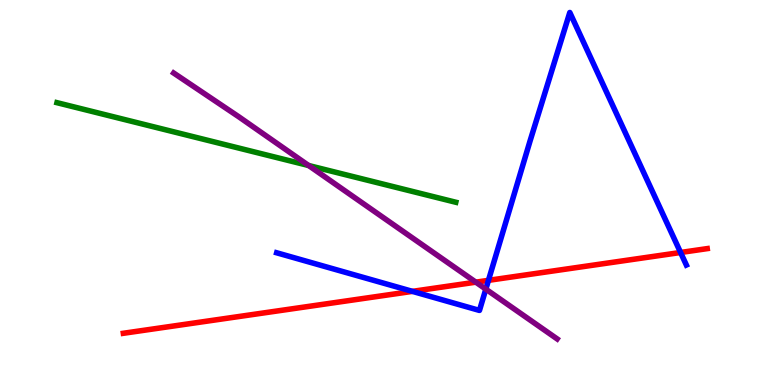[{'lines': ['blue', 'red'], 'intersections': [{'x': 5.32, 'y': 2.43}, {'x': 6.3, 'y': 2.72}, {'x': 8.78, 'y': 3.44}]}, {'lines': ['green', 'red'], 'intersections': []}, {'lines': ['purple', 'red'], 'intersections': [{'x': 6.14, 'y': 2.67}]}, {'lines': ['blue', 'green'], 'intersections': []}, {'lines': ['blue', 'purple'], 'intersections': [{'x': 6.27, 'y': 2.49}]}, {'lines': ['green', 'purple'], 'intersections': [{'x': 3.98, 'y': 5.7}]}]